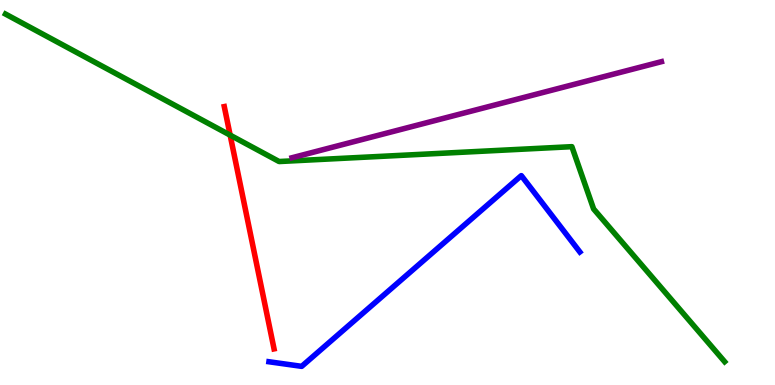[{'lines': ['blue', 'red'], 'intersections': []}, {'lines': ['green', 'red'], 'intersections': [{'x': 2.97, 'y': 6.49}]}, {'lines': ['purple', 'red'], 'intersections': []}, {'lines': ['blue', 'green'], 'intersections': []}, {'lines': ['blue', 'purple'], 'intersections': []}, {'lines': ['green', 'purple'], 'intersections': []}]